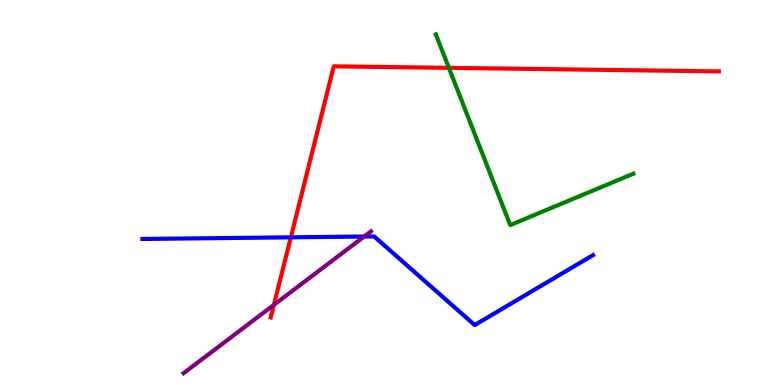[{'lines': ['blue', 'red'], 'intersections': [{'x': 3.75, 'y': 3.84}]}, {'lines': ['green', 'red'], 'intersections': [{'x': 5.79, 'y': 8.24}]}, {'lines': ['purple', 'red'], 'intersections': [{'x': 3.53, 'y': 2.08}]}, {'lines': ['blue', 'green'], 'intersections': []}, {'lines': ['blue', 'purple'], 'intersections': [{'x': 4.7, 'y': 3.86}]}, {'lines': ['green', 'purple'], 'intersections': []}]